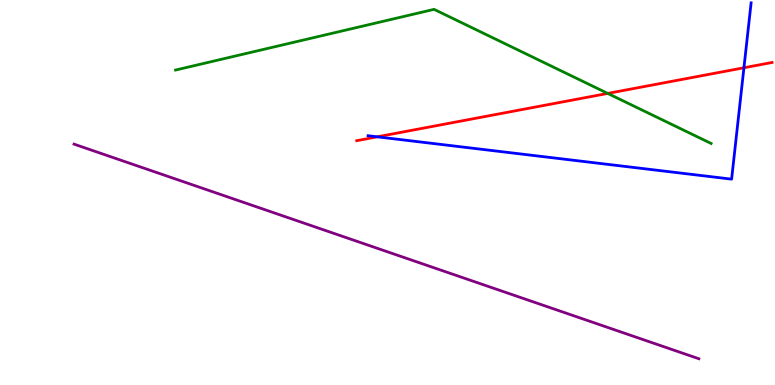[{'lines': ['blue', 'red'], 'intersections': [{'x': 4.87, 'y': 6.45}, {'x': 9.6, 'y': 8.24}]}, {'lines': ['green', 'red'], 'intersections': [{'x': 7.84, 'y': 7.57}]}, {'lines': ['purple', 'red'], 'intersections': []}, {'lines': ['blue', 'green'], 'intersections': []}, {'lines': ['blue', 'purple'], 'intersections': []}, {'lines': ['green', 'purple'], 'intersections': []}]